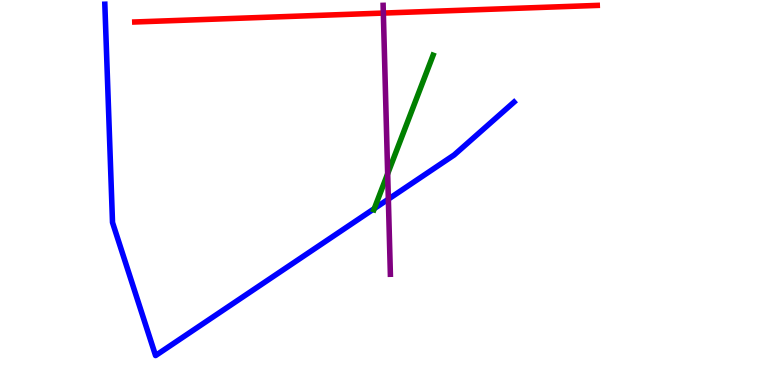[{'lines': ['blue', 'red'], 'intersections': []}, {'lines': ['green', 'red'], 'intersections': []}, {'lines': ['purple', 'red'], 'intersections': [{'x': 4.95, 'y': 9.66}]}, {'lines': ['blue', 'green'], 'intersections': [{'x': 4.83, 'y': 4.58}]}, {'lines': ['blue', 'purple'], 'intersections': [{'x': 5.01, 'y': 4.83}]}, {'lines': ['green', 'purple'], 'intersections': [{'x': 5.0, 'y': 5.49}]}]